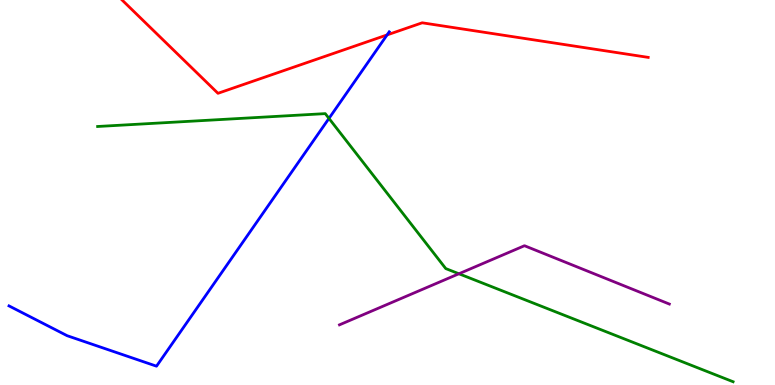[{'lines': ['blue', 'red'], 'intersections': [{'x': 4.99, 'y': 9.09}]}, {'lines': ['green', 'red'], 'intersections': []}, {'lines': ['purple', 'red'], 'intersections': []}, {'lines': ['blue', 'green'], 'intersections': [{'x': 4.24, 'y': 6.92}]}, {'lines': ['blue', 'purple'], 'intersections': []}, {'lines': ['green', 'purple'], 'intersections': [{'x': 5.92, 'y': 2.89}]}]